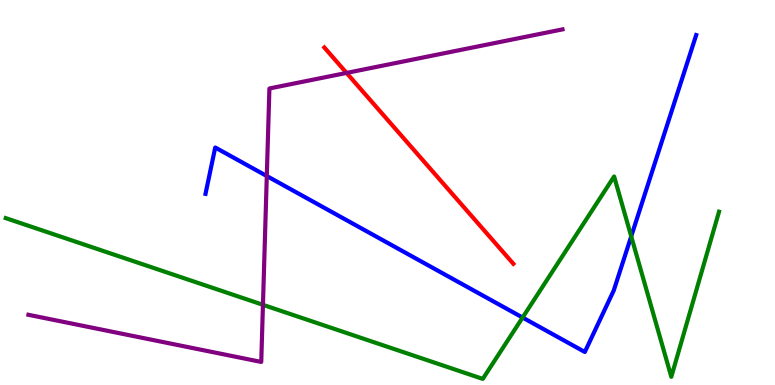[{'lines': ['blue', 'red'], 'intersections': []}, {'lines': ['green', 'red'], 'intersections': []}, {'lines': ['purple', 'red'], 'intersections': [{'x': 4.47, 'y': 8.11}]}, {'lines': ['blue', 'green'], 'intersections': [{'x': 6.74, 'y': 1.75}, {'x': 8.14, 'y': 3.86}]}, {'lines': ['blue', 'purple'], 'intersections': [{'x': 3.44, 'y': 5.43}]}, {'lines': ['green', 'purple'], 'intersections': [{'x': 3.39, 'y': 2.08}]}]